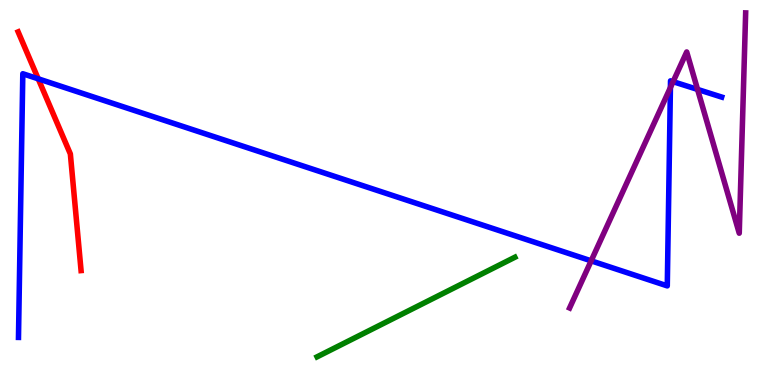[{'lines': ['blue', 'red'], 'intersections': [{'x': 0.493, 'y': 7.95}]}, {'lines': ['green', 'red'], 'intersections': []}, {'lines': ['purple', 'red'], 'intersections': []}, {'lines': ['blue', 'green'], 'intersections': []}, {'lines': ['blue', 'purple'], 'intersections': [{'x': 7.63, 'y': 3.23}, {'x': 8.65, 'y': 7.73}, {'x': 8.69, 'y': 7.88}, {'x': 9.0, 'y': 7.68}]}, {'lines': ['green', 'purple'], 'intersections': []}]